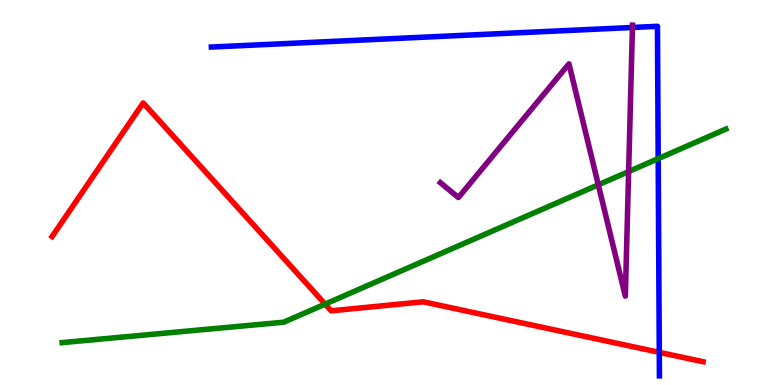[{'lines': ['blue', 'red'], 'intersections': [{'x': 8.51, 'y': 0.848}]}, {'lines': ['green', 'red'], 'intersections': [{'x': 4.2, 'y': 2.1}]}, {'lines': ['purple', 'red'], 'intersections': []}, {'lines': ['blue', 'green'], 'intersections': [{'x': 8.49, 'y': 5.88}]}, {'lines': ['blue', 'purple'], 'intersections': [{'x': 8.16, 'y': 9.29}]}, {'lines': ['green', 'purple'], 'intersections': [{'x': 7.72, 'y': 5.2}, {'x': 8.11, 'y': 5.54}]}]